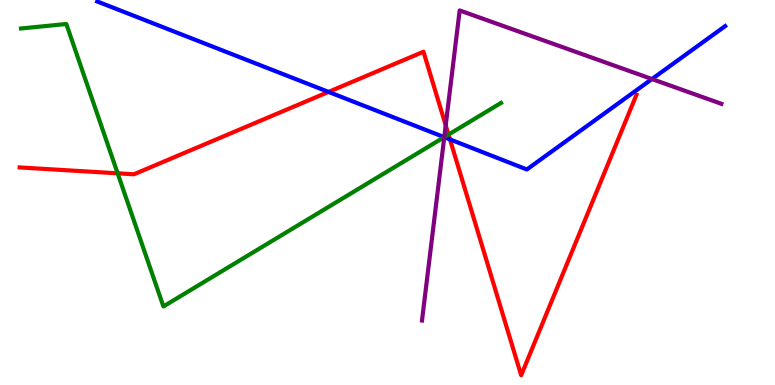[{'lines': ['blue', 'red'], 'intersections': [{'x': 4.24, 'y': 7.61}, {'x': 5.81, 'y': 6.38}]}, {'lines': ['green', 'red'], 'intersections': [{'x': 1.52, 'y': 5.5}, {'x': 5.79, 'y': 6.5}]}, {'lines': ['purple', 'red'], 'intersections': [{'x': 5.75, 'y': 6.74}]}, {'lines': ['blue', 'green'], 'intersections': [{'x': 5.73, 'y': 6.44}]}, {'lines': ['blue', 'purple'], 'intersections': [{'x': 5.73, 'y': 6.44}, {'x': 8.41, 'y': 7.95}]}, {'lines': ['green', 'purple'], 'intersections': [{'x': 5.73, 'y': 6.44}]}]